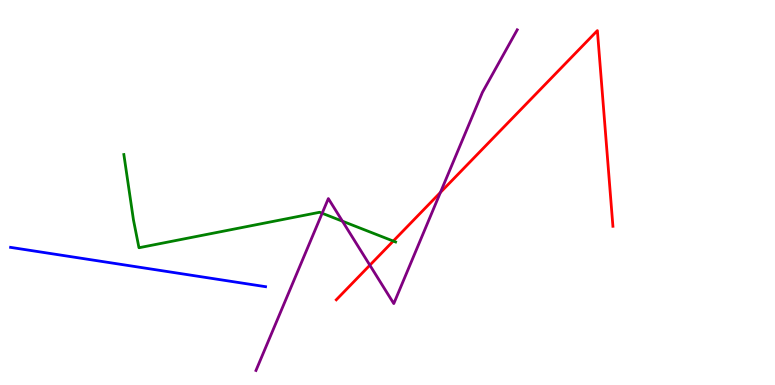[{'lines': ['blue', 'red'], 'intersections': []}, {'lines': ['green', 'red'], 'intersections': [{'x': 5.07, 'y': 3.74}]}, {'lines': ['purple', 'red'], 'intersections': [{'x': 4.77, 'y': 3.11}, {'x': 5.68, 'y': 5.0}]}, {'lines': ['blue', 'green'], 'intersections': []}, {'lines': ['blue', 'purple'], 'intersections': []}, {'lines': ['green', 'purple'], 'intersections': [{'x': 4.16, 'y': 4.46}, {'x': 4.42, 'y': 4.25}]}]